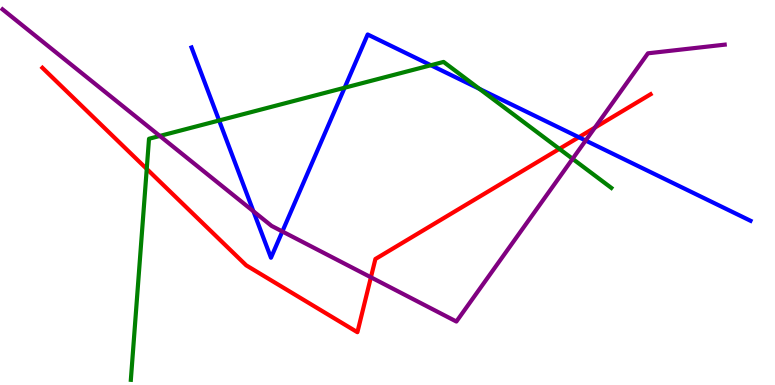[{'lines': ['blue', 'red'], 'intersections': [{'x': 7.47, 'y': 6.44}]}, {'lines': ['green', 'red'], 'intersections': [{'x': 1.89, 'y': 5.61}, {'x': 7.22, 'y': 6.13}]}, {'lines': ['purple', 'red'], 'intersections': [{'x': 4.79, 'y': 2.8}, {'x': 7.68, 'y': 6.69}]}, {'lines': ['blue', 'green'], 'intersections': [{'x': 2.83, 'y': 6.87}, {'x': 4.45, 'y': 7.72}, {'x': 5.56, 'y': 8.31}, {'x': 6.19, 'y': 7.69}]}, {'lines': ['blue', 'purple'], 'intersections': [{'x': 3.27, 'y': 4.51}, {'x': 3.64, 'y': 3.99}, {'x': 7.56, 'y': 6.35}]}, {'lines': ['green', 'purple'], 'intersections': [{'x': 2.06, 'y': 6.47}, {'x': 7.39, 'y': 5.87}]}]